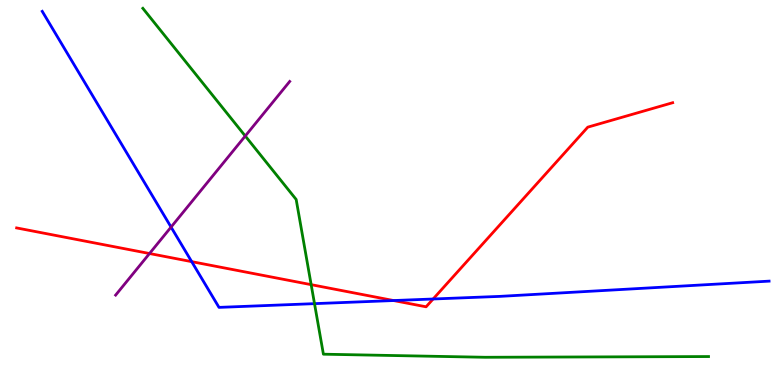[{'lines': ['blue', 'red'], 'intersections': [{'x': 2.47, 'y': 3.2}, {'x': 5.08, 'y': 2.19}, {'x': 5.59, 'y': 2.23}]}, {'lines': ['green', 'red'], 'intersections': [{'x': 4.02, 'y': 2.61}]}, {'lines': ['purple', 'red'], 'intersections': [{'x': 1.93, 'y': 3.41}]}, {'lines': ['blue', 'green'], 'intersections': [{'x': 4.06, 'y': 2.11}]}, {'lines': ['blue', 'purple'], 'intersections': [{'x': 2.21, 'y': 4.1}]}, {'lines': ['green', 'purple'], 'intersections': [{'x': 3.16, 'y': 6.47}]}]